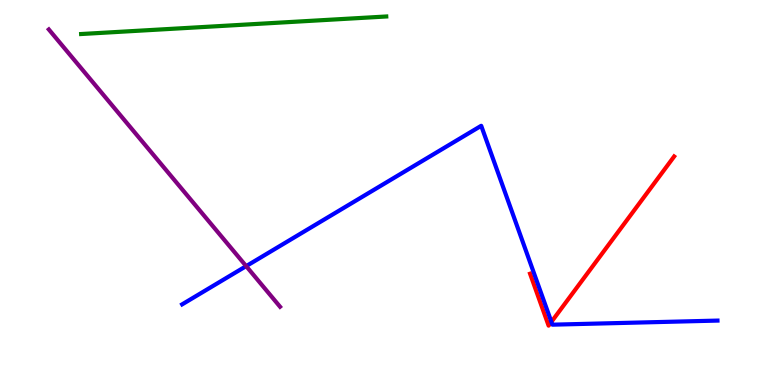[{'lines': ['blue', 'red'], 'intersections': [{'x': 7.11, 'y': 1.64}]}, {'lines': ['green', 'red'], 'intersections': []}, {'lines': ['purple', 'red'], 'intersections': []}, {'lines': ['blue', 'green'], 'intersections': []}, {'lines': ['blue', 'purple'], 'intersections': [{'x': 3.18, 'y': 3.09}]}, {'lines': ['green', 'purple'], 'intersections': []}]